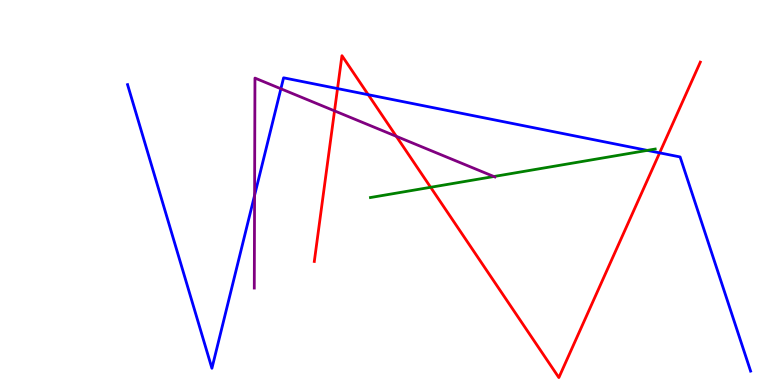[{'lines': ['blue', 'red'], 'intersections': [{'x': 4.36, 'y': 7.7}, {'x': 4.75, 'y': 7.54}, {'x': 8.51, 'y': 6.03}]}, {'lines': ['green', 'red'], 'intersections': [{'x': 5.56, 'y': 5.14}]}, {'lines': ['purple', 'red'], 'intersections': [{'x': 4.32, 'y': 7.12}, {'x': 5.11, 'y': 6.46}]}, {'lines': ['blue', 'green'], 'intersections': [{'x': 8.35, 'y': 6.09}]}, {'lines': ['blue', 'purple'], 'intersections': [{'x': 3.28, 'y': 4.93}, {'x': 3.62, 'y': 7.69}]}, {'lines': ['green', 'purple'], 'intersections': [{'x': 6.37, 'y': 5.42}]}]